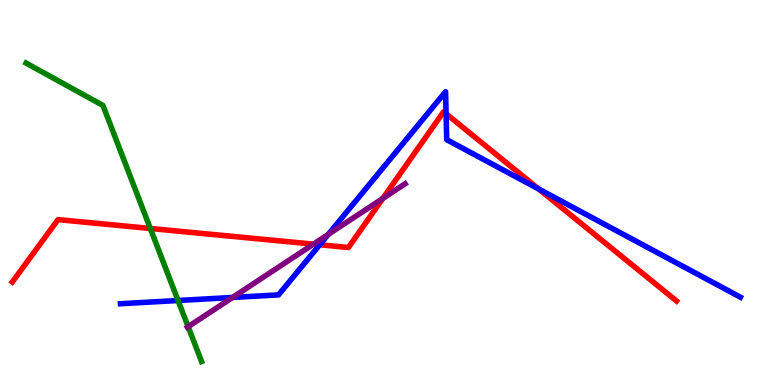[{'lines': ['blue', 'red'], 'intersections': [{'x': 4.13, 'y': 3.64}, {'x': 5.76, 'y': 7.04}, {'x': 6.95, 'y': 5.09}]}, {'lines': ['green', 'red'], 'intersections': [{'x': 1.94, 'y': 4.07}]}, {'lines': ['purple', 'red'], 'intersections': [{'x': 4.04, 'y': 3.66}, {'x': 4.94, 'y': 4.84}]}, {'lines': ['blue', 'green'], 'intersections': [{'x': 2.3, 'y': 2.19}]}, {'lines': ['blue', 'purple'], 'intersections': [{'x': 3.0, 'y': 2.27}, {'x': 4.24, 'y': 3.91}]}, {'lines': ['green', 'purple'], 'intersections': [{'x': 2.43, 'y': 1.51}]}]